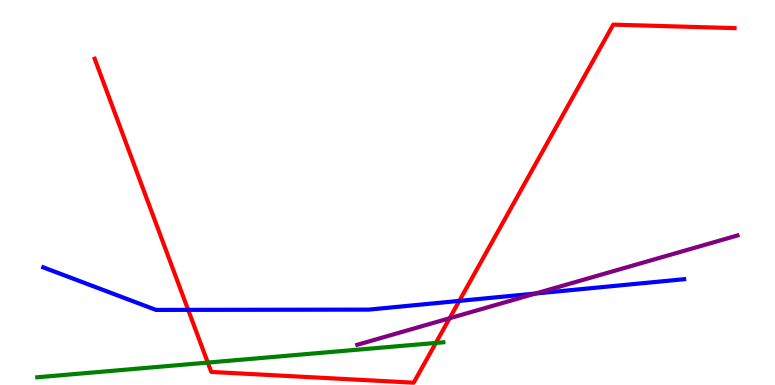[{'lines': ['blue', 'red'], 'intersections': [{'x': 2.43, 'y': 1.95}, {'x': 5.93, 'y': 2.18}]}, {'lines': ['green', 'red'], 'intersections': [{'x': 2.68, 'y': 0.582}, {'x': 5.62, 'y': 1.09}]}, {'lines': ['purple', 'red'], 'intersections': [{'x': 5.8, 'y': 1.73}]}, {'lines': ['blue', 'green'], 'intersections': []}, {'lines': ['blue', 'purple'], 'intersections': [{'x': 6.91, 'y': 2.38}]}, {'lines': ['green', 'purple'], 'intersections': []}]